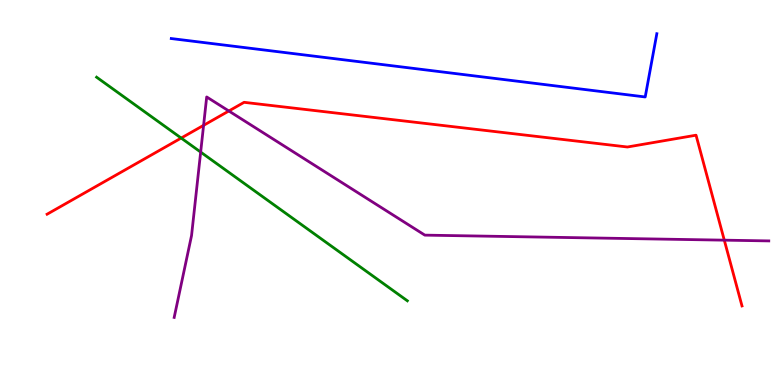[{'lines': ['blue', 'red'], 'intersections': []}, {'lines': ['green', 'red'], 'intersections': [{'x': 2.34, 'y': 6.41}]}, {'lines': ['purple', 'red'], 'intersections': [{'x': 2.63, 'y': 6.74}, {'x': 2.95, 'y': 7.12}, {'x': 9.35, 'y': 3.76}]}, {'lines': ['blue', 'green'], 'intersections': []}, {'lines': ['blue', 'purple'], 'intersections': []}, {'lines': ['green', 'purple'], 'intersections': [{'x': 2.59, 'y': 6.05}]}]